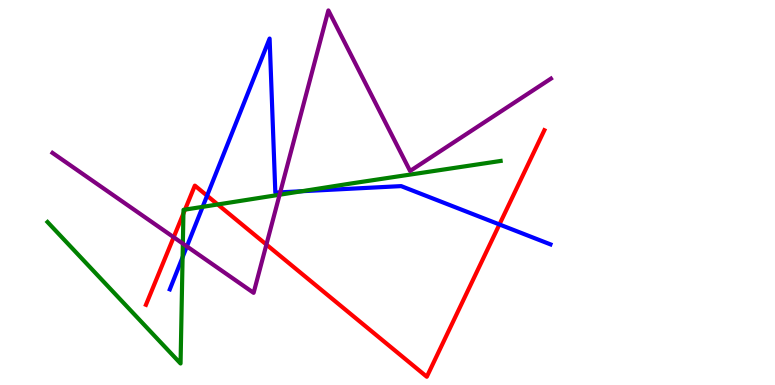[{'lines': ['blue', 'red'], 'intersections': [{'x': 2.67, 'y': 4.92}, {'x': 6.44, 'y': 4.17}]}, {'lines': ['green', 'red'], 'intersections': [{'x': 2.37, 'y': 4.46}, {'x': 2.39, 'y': 4.56}, {'x': 2.81, 'y': 4.69}]}, {'lines': ['purple', 'red'], 'intersections': [{'x': 2.24, 'y': 3.84}, {'x': 3.44, 'y': 3.65}]}, {'lines': ['blue', 'green'], 'intersections': [{'x': 2.36, 'y': 3.32}, {'x': 2.61, 'y': 4.63}, {'x': 3.89, 'y': 5.03}]}, {'lines': ['blue', 'purple'], 'intersections': [{'x': 2.41, 'y': 3.6}, {'x': 3.62, 'y': 5.0}]}, {'lines': ['green', 'purple'], 'intersections': [{'x': 2.36, 'y': 3.67}, {'x': 3.61, 'y': 4.94}]}]